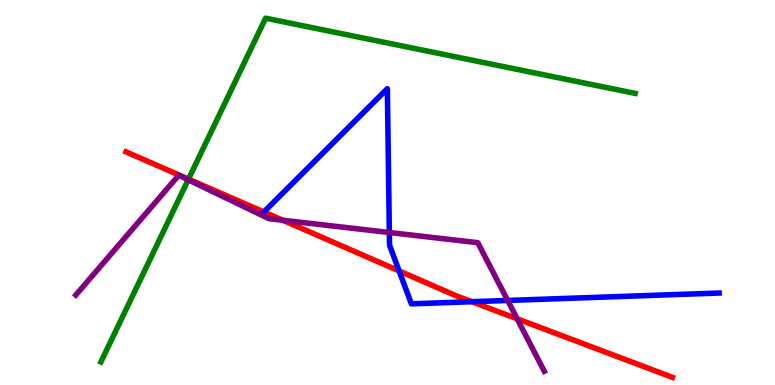[{'lines': ['blue', 'red'], 'intersections': [{'x': 3.4, 'y': 4.49}, {'x': 5.15, 'y': 2.96}, {'x': 6.09, 'y': 2.16}]}, {'lines': ['green', 'red'], 'intersections': [{'x': 2.43, 'y': 5.35}]}, {'lines': ['purple', 'red'], 'intersections': [{'x': 3.65, 'y': 4.28}, {'x': 6.67, 'y': 1.72}]}, {'lines': ['blue', 'green'], 'intersections': []}, {'lines': ['blue', 'purple'], 'intersections': [{'x': 5.02, 'y': 3.96}, {'x': 6.55, 'y': 2.2}]}, {'lines': ['green', 'purple'], 'intersections': [{'x': 2.43, 'y': 5.33}]}]